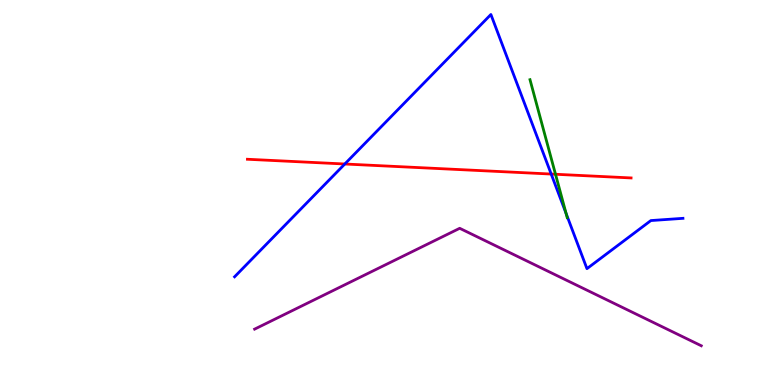[{'lines': ['blue', 'red'], 'intersections': [{'x': 4.45, 'y': 5.74}, {'x': 7.11, 'y': 5.48}]}, {'lines': ['green', 'red'], 'intersections': [{'x': 7.17, 'y': 5.47}]}, {'lines': ['purple', 'red'], 'intersections': []}, {'lines': ['blue', 'green'], 'intersections': [{'x': 7.3, 'y': 4.46}]}, {'lines': ['blue', 'purple'], 'intersections': []}, {'lines': ['green', 'purple'], 'intersections': []}]